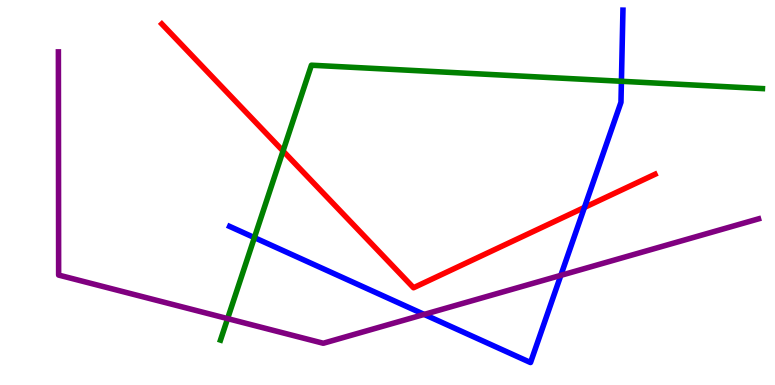[{'lines': ['blue', 'red'], 'intersections': [{'x': 7.54, 'y': 4.61}]}, {'lines': ['green', 'red'], 'intersections': [{'x': 3.65, 'y': 6.08}]}, {'lines': ['purple', 'red'], 'intersections': []}, {'lines': ['blue', 'green'], 'intersections': [{'x': 3.28, 'y': 3.83}, {'x': 8.02, 'y': 7.89}]}, {'lines': ['blue', 'purple'], 'intersections': [{'x': 5.47, 'y': 1.83}, {'x': 7.24, 'y': 2.85}]}, {'lines': ['green', 'purple'], 'intersections': [{'x': 2.94, 'y': 1.72}]}]